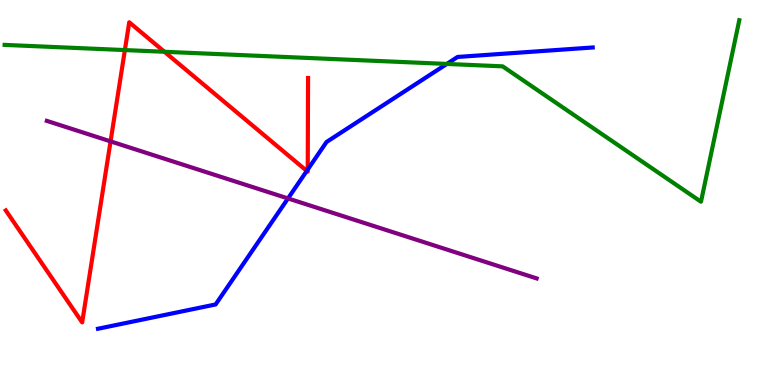[{'lines': ['blue', 'red'], 'intersections': [{'x': 3.96, 'y': 5.56}, {'x': 3.97, 'y': 5.6}]}, {'lines': ['green', 'red'], 'intersections': [{'x': 1.61, 'y': 8.7}, {'x': 2.12, 'y': 8.66}]}, {'lines': ['purple', 'red'], 'intersections': [{'x': 1.43, 'y': 6.33}]}, {'lines': ['blue', 'green'], 'intersections': [{'x': 5.77, 'y': 8.34}]}, {'lines': ['blue', 'purple'], 'intersections': [{'x': 3.72, 'y': 4.85}]}, {'lines': ['green', 'purple'], 'intersections': []}]